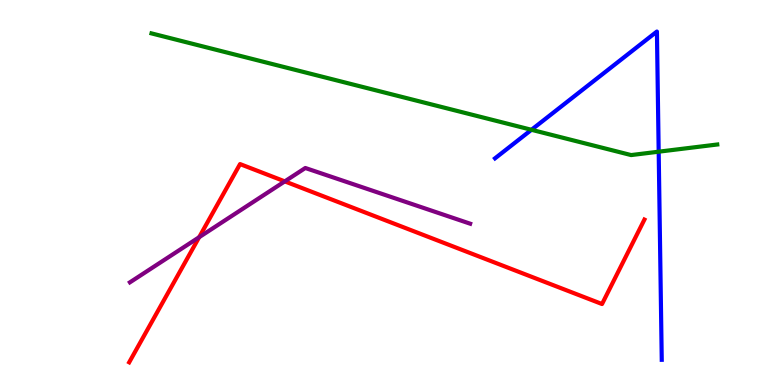[{'lines': ['blue', 'red'], 'intersections': []}, {'lines': ['green', 'red'], 'intersections': []}, {'lines': ['purple', 'red'], 'intersections': [{'x': 2.57, 'y': 3.84}, {'x': 3.67, 'y': 5.29}]}, {'lines': ['blue', 'green'], 'intersections': [{'x': 6.86, 'y': 6.63}, {'x': 8.5, 'y': 6.06}]}, {'lines': ['blue', 'purple'], 'intersections': []}, {'lines': ['green', 'purple'], 'intersections': []}]